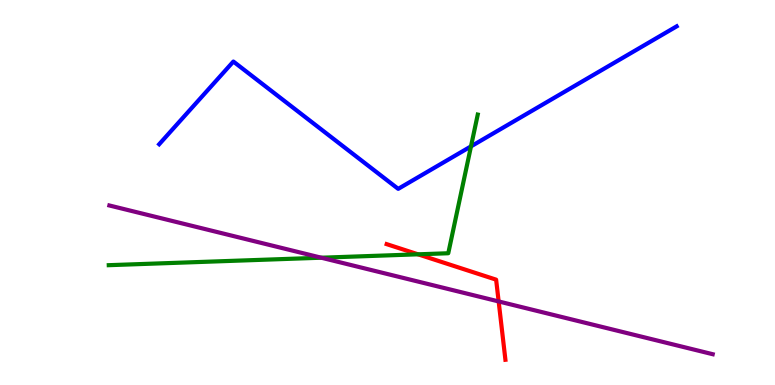[{'lines': ['blue', 'red'], 'intersections': []}, {'lines': ['green', 'red'], 'intersections': [{'x': 5.39, 'y': 3.39}]}, {'lines': ['purple', 'red'], 'intersections': [{'x': 6.43, 'y': 2.17}]}, {'lines': ['blue', 'green'], 'intersections': [{'x': 6.08, 'y': 6.2}]}, {'lines': ['blue', 'purple'], 'intersections': []}, {'lines': ['green', 'purple'], 'intersections': [{'x': 4.15, 'y': 3.31}]}]